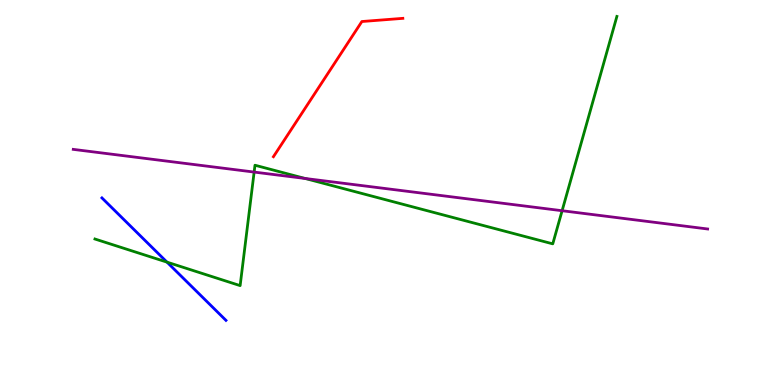[{'lines': ['blue', 'red'], 'intersections': []}, {'lines': ['green', 'red'], 'intersections': []}, {'lines': ['purple', 'red'], 'intersections': []}, {'lines': ['blue', 'green'], 'intersections': [{'x': 2.15, 'y': 3.19}]}, {'lines': ['blue', 'purple'], 'intersections': []}, {'lines': ['green', 'purple'], 'intersections': [{'x': 3.28, 'y': 5.53}, {'x': 3.94, 'y': 5.36}, {'x': 7.25, 'y': 4.53}]}]